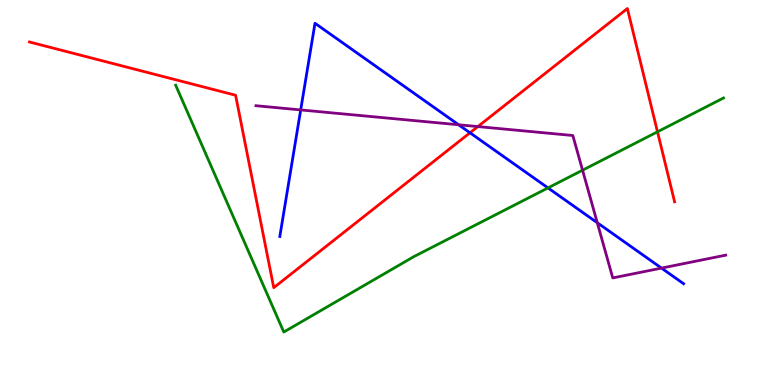[{'lines': ['blue', 'red'], 'intersections': [{'x': 6.06, 'y': 6.55}]}, {'lines': ['green', 'red'], 'intersections': [{'x': 8.48, 'y': 6.58}]}, {'lines': ['purple', 'red'], 'intersections': [{'x': 6.17, 'y': 6.71}]}, {'lines': ['blue', 'green'], 'intersections': [{'x': 7.07, 'y': 5.12}]}, {'lines': ['blue', 'purple'], 'intersections': [{'x': 3.88, 'y': 7.14}, {'x': 5.92, 'y': 6.76}, {'x': 7.71, 'y': 4.21}, {'x': 8.54, 'y': 3.04}]}, {'lines': ['green', 'purple'], 'intersections': [{'x': 7.52, 'y': 5.58}]}]